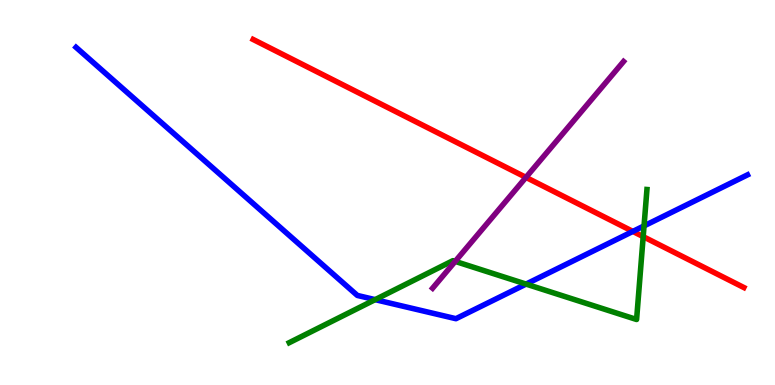[{'lines': ['blue', 'red'], 'intersections': [{'x': 8.17, 'y': 3.99}]}, {'lines': ['green', 'red'], 'intersections': [{'x': 8.3, 'y': 3.85}]}, {'lines': ['purple', 'red'], 'intersections': [{'x': 6.79, 'y': 5.39}]}, {'lines': ['blue', 'green'], 'intersections': [{'x': 4.84, 'y': 2.22}, {'x': 6.79, 'y': 2.62}, {'x': 8.31, 'y': 4.13}]}, {'lines': ['blue', 'purple'], 'intersections': []}, {'lines': ['green', 'purple'], 'intersections': [{'x': 5.87, 'y': 3.21}]}]